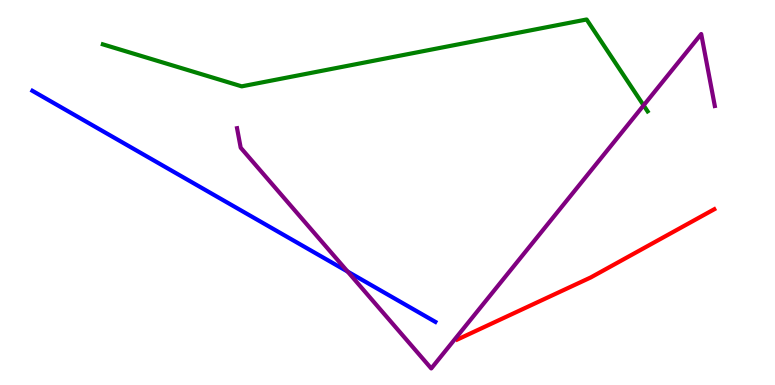[{'lines': ['blue', 'red'], 'intersections': []}, {'lines': ['green', 'red'], 'intersections': []}, {'lines': ['purple', 'red'], 'intersections': []}, {'lines': ['blue', 'green'], 'intersections': []}, {'lines': ['blue', 'purple'], 'intersections': [{'x': 4.49, 'y': 2.95}]}, {'lines': ['green', 'purple'], 'intersections': [{'x': 8.3, 'y': 7.26}]}]